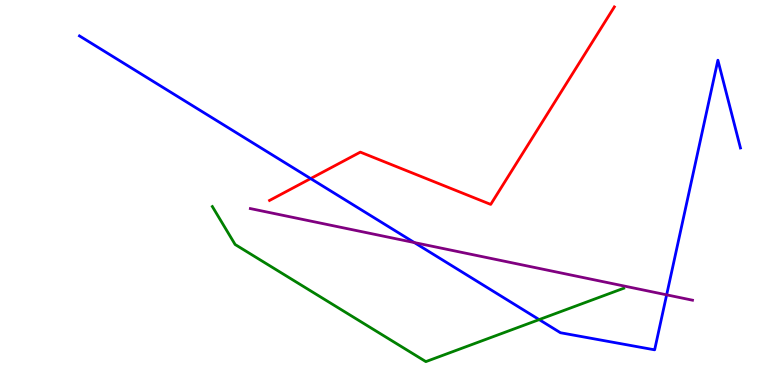[{'lines': ['blue', 'red'], 'intersections': [{'x': 4.01, 'y': 5.36}]}, {'lines': ['green', 'red'], 'intersections': []}, {'lines': ['purple', 'red'], 'intersections': []}, {'lines': ['blue', 'green'], 'intersections': [{'x': 6.96, 'y': 1.7}]}, {'lines': ['blue', 'purple'], 'intersections': [{'x': 5.35, 'y': 3.7}, {'x': 8.6, 'y': 2.34}]}, {'lines': ['green', 'purple'], 'intersections': []}]